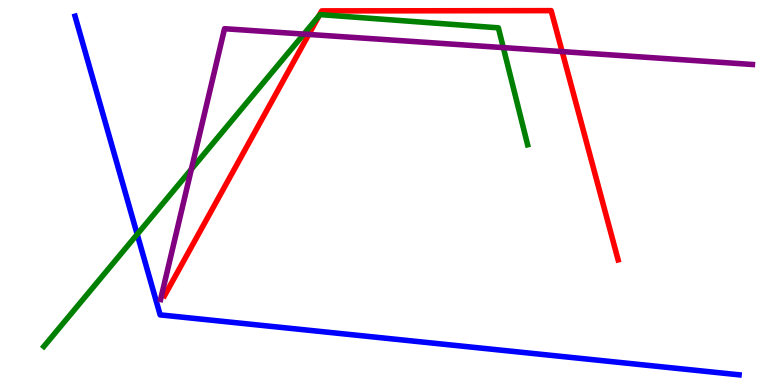[{'lines': ['blue', 'red'], 'intersections': []}, {'lines': ['green', 'red'], 'intersections': [{'x': 4.12, 'y': 9.59}]}, {'lines': ['purple', 'red'], 'intersections': [{'x': 3.98, 'y': 9.11}, {'x': 7.25, 'y': 8.66}]}, {'lines': ['blue', 'green'], 'intersections': [{'x': 1.77, 'y': 3.91}]}, {'lines': ['blue', 'purple'], 'intersections': []}, {'lines': ['green', 'purple'], 'intersections': [{'x': 2.47, 'y': 5.6}, {'x': 3.92, 'y': 9.11}, {'x': 6.49, 'y': 8.76}]}]